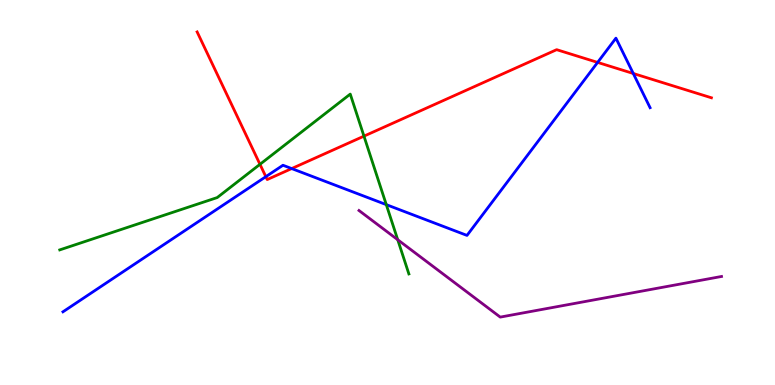[{'lines': ['blue', 'red'], 'intersections': [{'x': 3.43, 'y': 5.41}, {'x': 3.76, 'y': 5.62}, {'x': 7.71, 'y': 8.38}, {'x': 8.17, 'y': 8.09}]}, {'lines': ['green', 'red'], 'intersections': [{'x': 3.35, 'y': 5.73}, {'x': 4.7, 'y': 6.46}]}, {'lines': ['purple', 'red'], 'intersections': []}, {'lines': ['blue', 'green'], 'intersections': [{'x': 4.98, 'y': 4.68}]}, {'lines': ['blue', 'purple'], 'intersections': []}, {'lines': ['green', 'purple'], 'intersections': [{'x': 5.13, 'y': 3.77}]}]